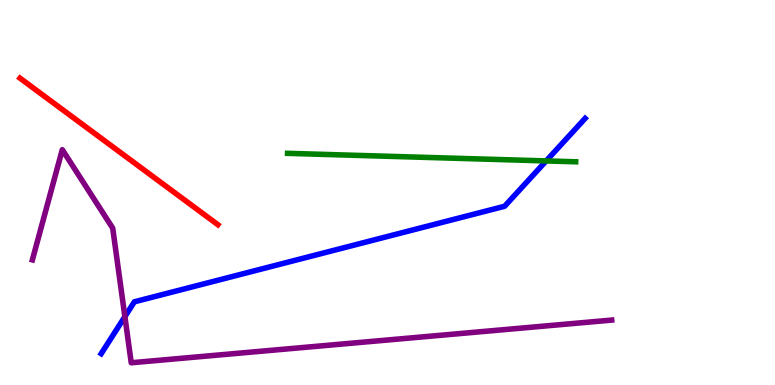[{'lines': ['blue', 'red'], 'intersections': []}, {'lines': ['green', 'red'], 'intersections': []}, {'lines': ['purple', 'red'], 'intersections': []}, {'lines': ['blue', 'green'], 'intersections': [{'x': 7.05, 'y': 5.82}]}, {'lines': ['blue', 'purple'], 'intersections': [{'x': 1.61, 'y': 1.78}]}, {'lines': ['green', 'purple'], 'intersections': []}]